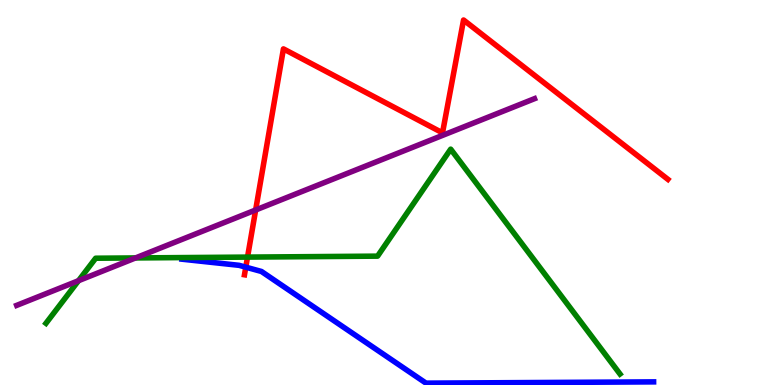[{'lines': ['blue', 'red'], 'intersections': [{'x': 3.17, 'y': 3.06}]}, {'lines': ['green', 'red'], 'intersections': [{'x': 3.19, 'y': 3.32}]}, {'lines': ['purple', 'red'], 'intersections': [{'x': 3.3, 'y': 4.55}]}, {'lines': ['blue', 'green'], 'intersections': []}, {'lines': ['blue', 'purple'], 'intersections': []}, {'lines': ['green', 'purple'], 'intersections': [{'x': 1.01, 'y': 2.71}, {'x': 1.75, 'y': 3.3}]}]